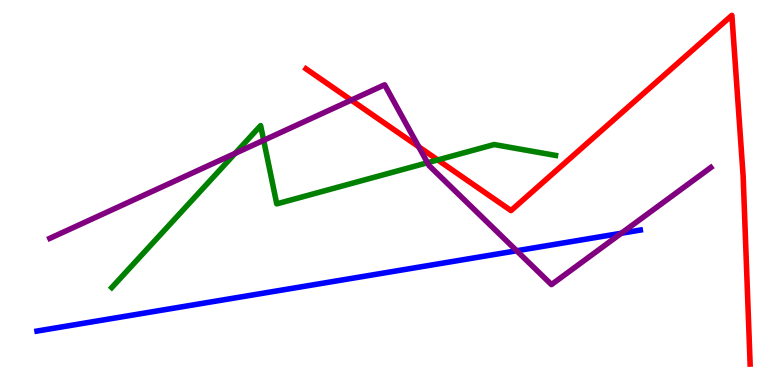[{'lines': ['blue', 'red'], 'intersections': []}, {'lines': ['green', 'red'], 'intersections': [{'x': 5.65, 'y': 5.85}]}, {'lines': ['purple', 'red'], 'intersections': [{'x': 4.53, 'y': 7.4}, {'x': 5.4, 'y': 6.19}]}, {'lines': ['blue', 'green'], 'intersections': []}, {'lines': ['blue', 'purple'], 'intersections': [{'x': 6.67, 'y': 3.49}, {'x': 8.02, 'y': 3.94}]}, {'lines': ['green', 'purple'], 'intersections': [{'x': 3.03, 'y': 6.02}, {'x': 3.4, 'y': 6.36}, {'x': 5.52, 'y': 5.77}]}]